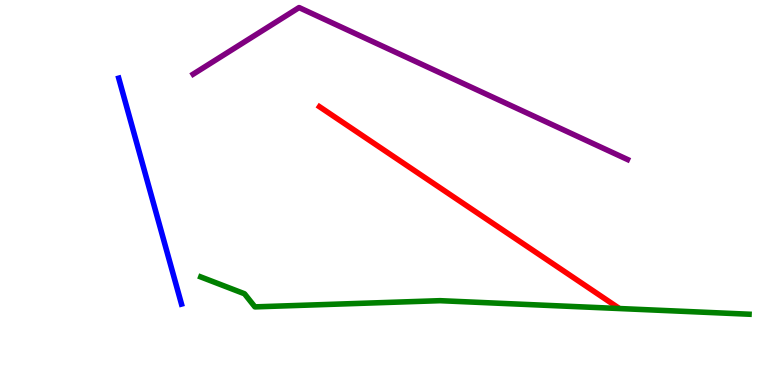[{'lines': ['blue', 'red'], 'intersections': []}, {'lines': ['green', 'red'], 'intersections': []}, {'lines': ['purple', 'red'], 'intersections': []}, {'lines': ['blue', 'green'], 'intersections': []}, {'lines': ['blue', 'purple'], 'intersections': []}, {'lines': ['green', 'purple'], 'intersections': []}]